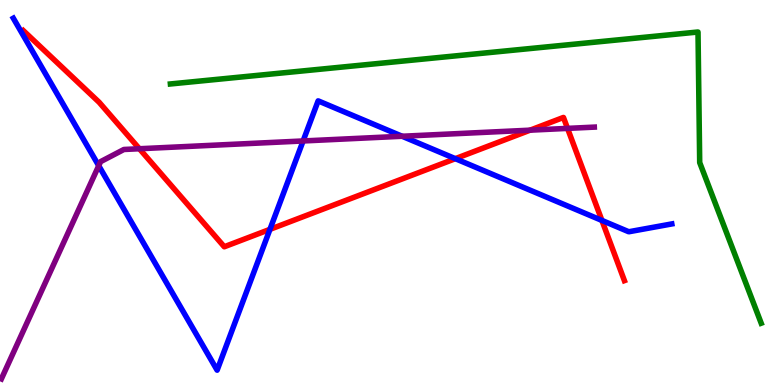[{'lines': ['blue', 'red'], 'intersections': [{'x': 3.48, 'y': 4.04}, {'x': 5.88, 'y': 5.88}, {'x': 7.77, 'y': 4.27}]}, {'lines': ['green', 'red'], 'intersections': []}, {'lines': ['purple', 'red'], 'intersections': [{'x': 1.8, 'y': 6.14}, {'x': 6.84, 'y': 6.62}, {'x': 7.32, 'y': 6.67}]}, {'lines': ['blue', 'green'], 'intersections': []}, {'lines': ['blue', 'purple'], 'intersections': [{'x': 1.27, 'y': 5.7}, {'x': 3.91, 'y': 6.34}, {'x': 5.19, 'y': 6.46}]}, {'lines': ['green', 'purple'], 'intersections': []}]